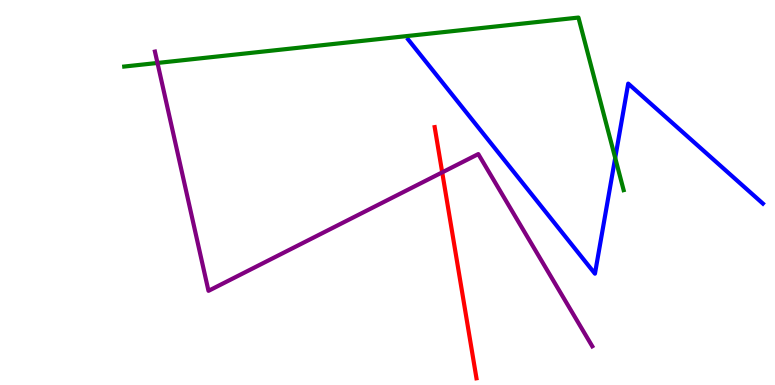[{'lines': ['blue', 'red'], 'intersections': []}, {'lines': ['green', 'red'], 'intersections': []}, {'lines': ['purple', 'red'], 'intersections': [{'x': 5.71, 'y': 5.52}]}, {'lines': ['blue', 'green'], 'intersections': [{'x': 7.94, 'y': 5.9}]}, {'lines': ['blue', 'purple'], 'intersections': []}, {'lines': ['green', 'purple'], 'intersections': [{'x': 2.03, 'y': 8.36}]}]